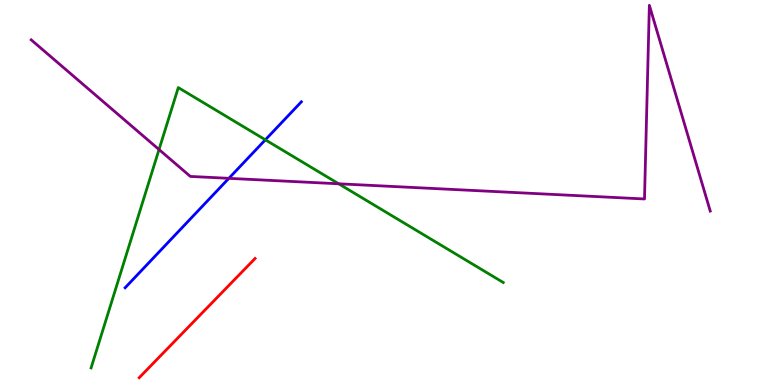[{'lines': ['blue', 'red'], 'intersections': []}, {'lines': ['green', 'red'], 'intersections': []}, {'lines': ['purple', 'red'], 'intersections': []}, {'lines': ['blue', 'green'], 'intersections': [{'x': 3.42, 'y': 6.37}]}, {'lines': ['blue', 'purple'], 'intersections': [{'x': 2.95, 'y': 5.37}]}, {'lines': ['green', 'purple'], 'intersections': [{'x': 2.05, 'y': 6.12}, {'x': 4.37, 'y': 5.23}]}]